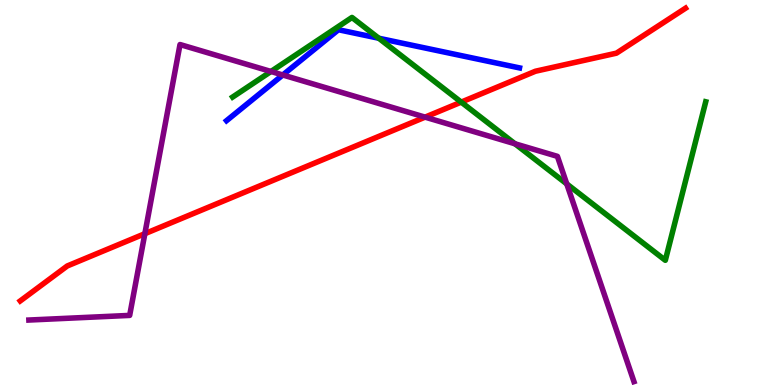[{'lines': ['blue', 'red'], 'intersections': []}, {'lines': ['green', 'red'], 'intersections': [{'x': 5.95, 'y': 7.35}]}, {'lines': ['purple', 'red'], 'intersections': [{'x': 1.87, 'y': 3.93}, {'x': 5.48, 'y': 6.96}]}, {'lines': ['blue', 'green'], 'intersections': [{'x': 4.89, 'y': 9.01}]}, {'lines': ['blue', 'purple'], 'intersections': [{'x': 3.65, 'y': 8.05}]}, {'lines': ['green', 'purple'], 'intersections': [{'x': 3.5, 'y': 8.14}, {'x': 6.64, 'y': 6.27}, {'x': 7.31, 'y': 5.22}]}]